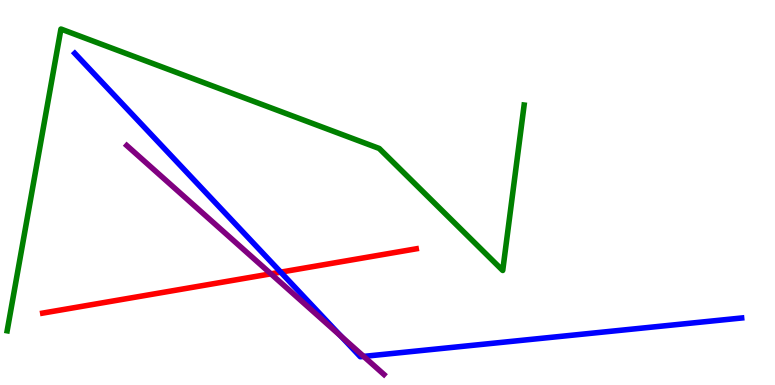[{'lines': ['blue', 'red'], 'intersections': [{'x': 3.62, 'y': 2.93}]}, {'lines': ['green', 'red'], 'intersections': []}, {'lines': ['purple', 'red'], 'intersections': [{'x': 3.5, 'y': 2.89}]}, {'lines': ['blue', 'green'], 'intersections': []}, {'lines': ['blue', 'purple'], 'intersections': [{'x': 4.4, 'y': 1.27}, {'x': 4.69, 'y': 0.743}]}, {'lines': ['green', 'purple'], 'intersections': []}]